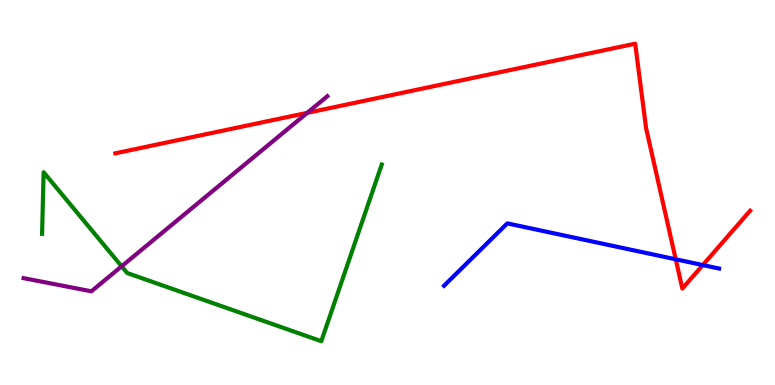[{'lines': ['blue', 'red'], 'intersections': [{'x': 8.72, 'y': 3.26}, {'x': 9.07, 'y': 3.12}]}, {'lines': ['green', 'red'], 'intersections': []}, {'lines': ['purple', 'red'], 'intersections': [{'x': 3.96, 'y': 7.07}]}, {'lines': ['blue', 'green'], 'intersections': []}, {'lines': ['blue', 'purple'], 'intersections': []}, {'lines': ['green', 'purple'], 'intersections': [{'x': 1.57, 'y': 3.08}]}]